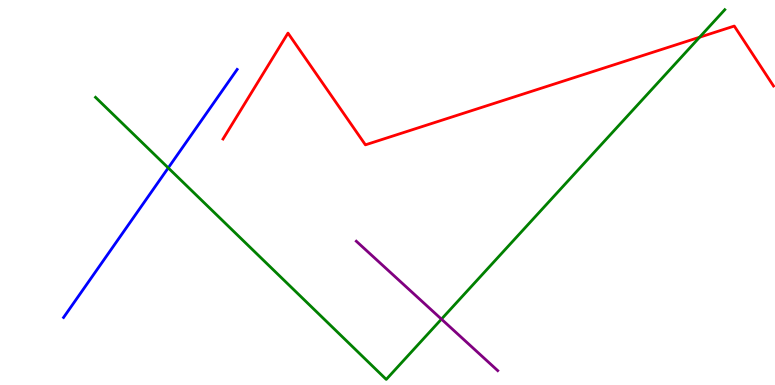[{'lines': ['blue', 'red'], 'intersections': []}, {'lines': ['green', 'red'], 'intersections': [{'x': 9.03, 'y': 9.03}]}, {'lines': ['purple', 'red'], 'intersections': []}, {'lines': ['blue', 'green'], 'intersections': [{'x': 2.17, 'y': 5.64}]}, {'lines': ['blue', 'purple'], 'intersections': []}, {'lines': ['green', 'purple'], 'intersections': [{'x': 5.7, 'y': 1.71}]}]